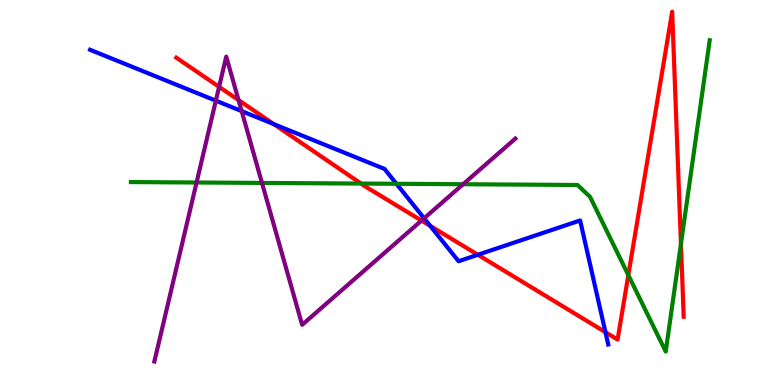[{'lines': ['blue', 'red'], 'intersections': [{'x': 3.53, 'y': 6.78}, {'x': 5.55, 'y': 4.13}, {'x': 6.17, 'y': 3.38}, {'x': 7.81, 'y': 1.37}]}, {'lines': ['green', 'red'], 'intersections': [{'x': 4.66, 'y': 5.23}, {'x': 8.11, 'y': 2.85}, {'x': 8.79, 'y': 3.66}]}, {'lines': ['purple', 'red'], 'intersections': [{'x': 2.83, 'y': 7.74}, {'x': 3.08, 'y': 7.4}, {'x': 5.44, 'y': 4.27}]}, {'lines': ['blue', 'green'], 'intersections': [{'x': 5.12, 'y': 5.23}]}, {'lines': ['blue', 'purple'], 'intersections': [{'x': 2.79, 'y': 7.39}, {'x': 3.12, 'y': 7.11}, {'x': 5.47, 'y': 4.33}]}, {'lines': ['green', 'purple'], 'intersections': [{'x': 2.54, 'y': 5.26}, {'x': 3.38, 'y': 5.25}, {'x': 5.98, 'y': 5.21}]}]